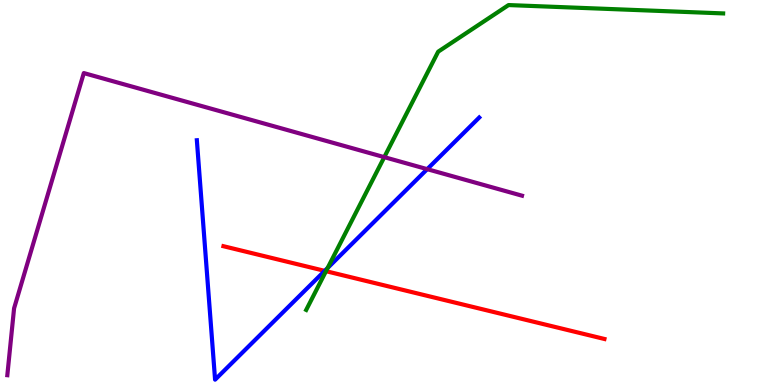[{'lines': ['blue', 'red'], 'intersections': [{'x': 4.19, 'y': 2.96}]}, {'lines': ['green', 'red'], 'intersections': [{'x': 4.21, 'y': 2.96}]}, {'lines': ['purple', 'red'], 'intersections': []}, {'lines': ['blue', 'green'], 'intersections': [{'x': 4.23, 'y': 3.04}]}, {'lines': ['blue', 'purple'], 'intersections': [{'x': 5.51, 'y': 5.61}]}, {'lines': ['green', 'purple'], 'intersections': [{'x': 4.96, 'y': 5.92}]}]